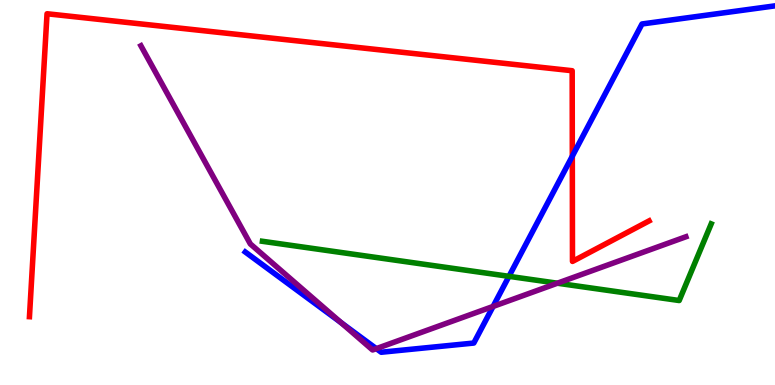[{'lines': ['blue', 'red'], 'intersections': [{'x': 7.38, 'y': 5.94}]}, {'lines': ['green', 'red'], 'intersections': []}, {'lines': ['purple', 'red'], 'intersections': []}, {'lines': ['blue', 'green'], 'intersections': [{'x': 6.57, 'y': 2.82}]}, {'lines': ['blue', 'purple'], 'intersections': [{'x': 4.4, 'y': 1.62}, {'x': 4.86, 'y': 0.945}, {'x': 6.36, 'y': 2.04}]}, {'lines': ['green', 'purple'], 'intersections': [{'x': 7.19, 'y': 2.64}]}]